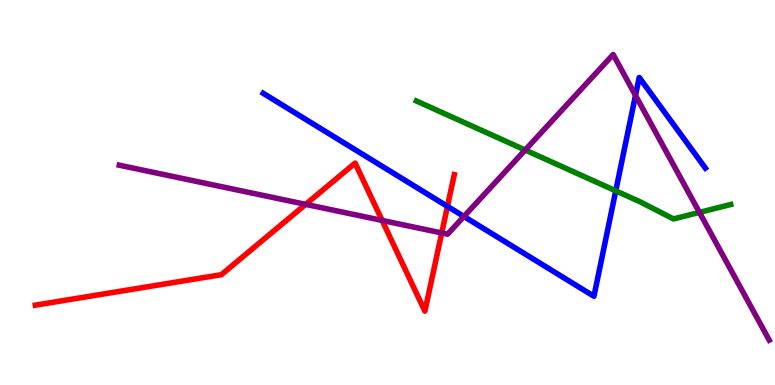[{'lines': ['blue', 'red'], 'intersections': [{'x': 5.77, 'y': 4.64}]}, {'lines': ['green', 'red'], 'intersections': []}, {'lines': ['purple', 'red'], 'intersections': [{'x': 3.94, 'y': 4.69}, {'x': 4.93, 'y': 4.27}, {'x': 5.7, 'y': 3.95}]}, {'lines': ['blue', 'green'], 'intersections': [{'x': 7.95, 'y': 5.04}]}, {'lines': ['blue', 'purple'], 'intersections': [{'x': 5.99, 'y': 4.38}, {'x': 8.2, 'y': 7.52}]}, {'lines': ['green', 'purple'], 'intersections': [{'x': 6.78, 'y': 6.1}, {'x': 9.02, 'y': 4.48}]}]